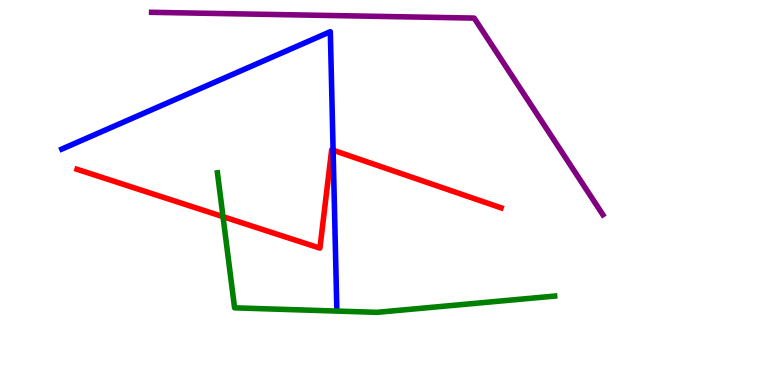[{'lines': ['blue', 'red'], 'intersections': [{'x': 4.3, 'y': 6.1}]}, {'lines': ['green', 'red'], 'intersections': [{'x': 2.88, 'y': 4.37}]}, {'lines': ['purple', 'red'], 'intersections': []}, {'lines': ['blue', 'green'], 'intersections': []}, {'lines': ['blue', 'purple'], 'intersections': []}, {'lines': ['green', 'purple'], 'intersections': []}]